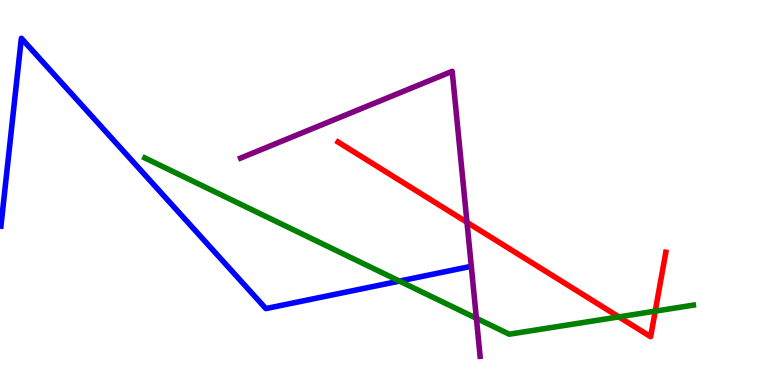[{'lines': ['blue', 'red'], 'intersections': []}, {'lines': ['green', 'red'], 'intersections': [{'x': 7.99, 'y': 1.77}, {'x': 8.45, 'y': 1.92}]}, {'lines': ['purple', 'red'], 'intersections': [{'x': 6.03, 'y': 4.23}]}, {'lines': ['blue', 'green'], 'intersections': [{'x': 5.15, 'y': 2.7}]}, {'lines': ['blue', 'purple'], 'intersections': []}, {'lines': ['green', 'purple'], 'intersections': [{'x': 6.15, 'y': 1.73}]}]